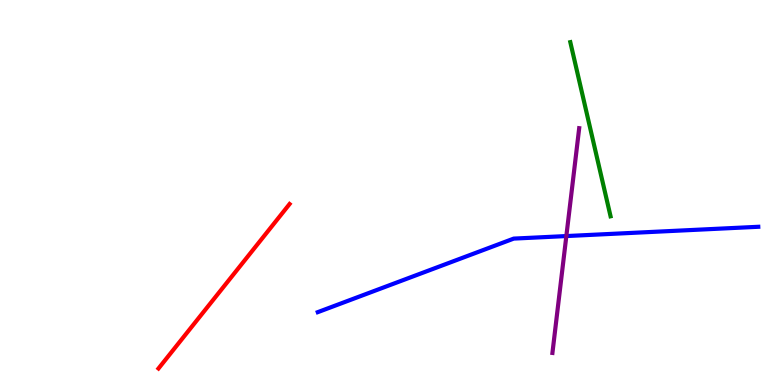[{'lines': ['blue', 'red'], 'intersections': []}, {'lines': ['green', 'red'], 'intersections': []}, {'lines': ['purple', 'red'], 'intersections': []}, {'lines': ['blue', 'green'], 'intersections': []}, {'lines': ['blue', 'purple'], 'intersections': [{'x': 7.31, 'y': 3.87}]}, {'lines': ['green', 'purple'], 'intersections': []}]